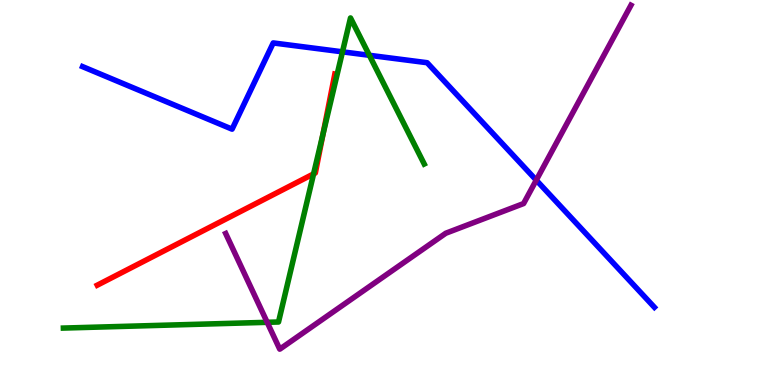[{'lines': ['blue', 'red'], 'intersections': []}, {'lines': ['green', 'red'], 'intersections': [{'x': 4.05, 'y': 5.48}, {'x': 4.17, 'y': 6.52}]}, {'lines': ['purple', 'red'], 'intersections': []}, {'lines': ['blue', 'green'], 'intersections': [{'x': 4.42, 'y': 8.65}, {'x': 4.77, 'y': 8.56}]}, {'lines': ['blue', 'purple'], 'intersections': [{'x': 6.92, 'y': 5.32}]}, {'lines': ['green', 'purple'], 'intersections': [{'x': 3.45, 'y': 1.63}]}]